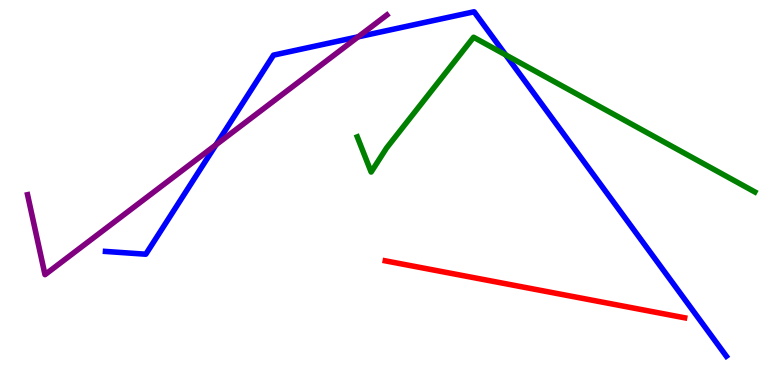[{'lines': ['blue', 'red'], 'intersections': []}, {'lines': ['green', 'red'], 'intersections': []}, {'lines': ['purple', 'red'], 'intersections': []}, {'lines': ['blue', 'green'], 'intersections': [{'x': 6.53, 'y': 8.57}]}, {'lines': ['blue', 'purple'], 'intersections': [{'x': 2.79, 'y': 6.24}, {'x': 4.62, 'y': 9.04}]}, {'lines': ['green', 'purple'], 'intersections': []}]